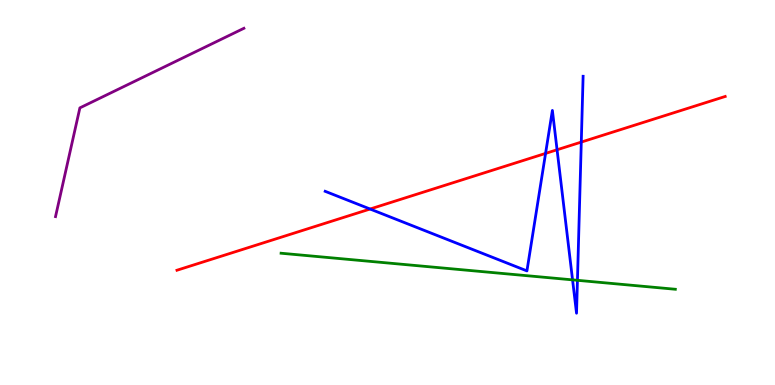[{'lines': ['blue', 'red'], 'intersections': [{'x': 4.78, 'y': 4.57}, {'x': 7.04, 'y': 6.02}, {'x': 7.19, 'y': 6.11}, {'x': 7.5, 'y': 6.31}]}, {'lines': ['green', 'red'], 'intersections': []}, {'lines': ['purple', 'red'], 'intersections': []}, {'lines': ['blue', 'green'], 'intersections': [{'x': 7.39, 'y': 2.73}, {'x': 7.45, 'y': 2.72}]}, {'lines': ['blue', 'purple'], 'intersections': []}, {'lines': ['green', 'purple'], 'intersections': []}]